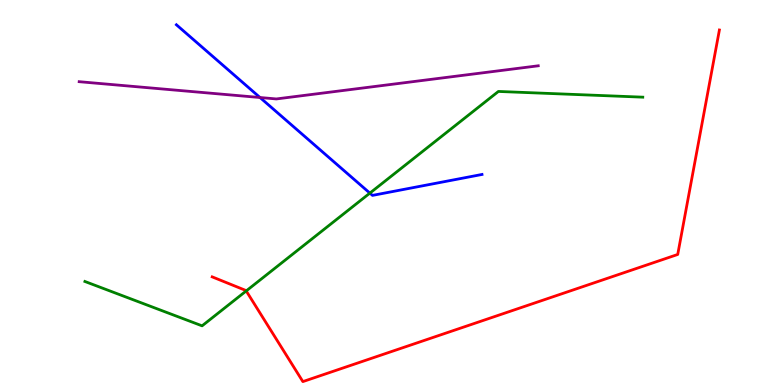[{'lines': ['blue', 'red'], 'intersections': []}, {'lines': ['green', 'red'], 'intersections': [{'x': 3.18, 'y': 2.44}]}, {'lines': ['purple', 'red'], 'intersections': []}, {'lines': ['blue', 'green'], 'intersections': [{'x': 4.77, 'y': 4.98}]}, {'lines': ['blue', 'purple'], 'intersections': [{'x': 3.35, 'y': 7.47}]}, {'lines': ['green', 'purple'], 'intersections': []}]